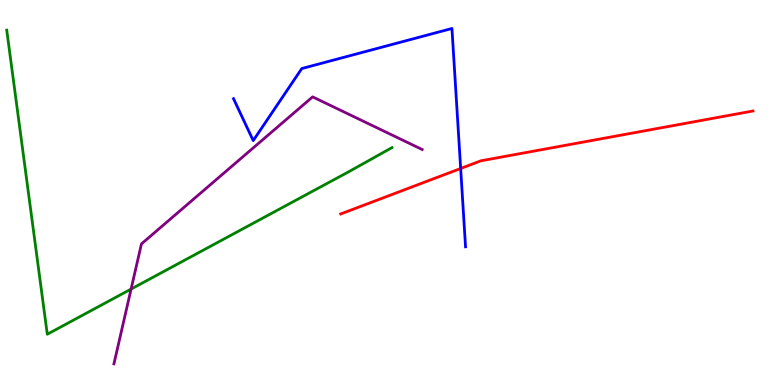[{'lines': ['blue', 'red'], 'intersections': [{'x': 5.94, 'y': 5.62}]}, {'lines': ['green', 'red'], 'intersections': []}, {'lines': ['purple', 'red'], 'intersections': []}, {'lines': ['blue', 'green'], 'intersections': []}, {'lines': ['blue', 'purple'], 'intersections': []}, {'lines': ['green', 'purple'], 'intersections': [{'x': 1.69, 'y': 2.49}]}]